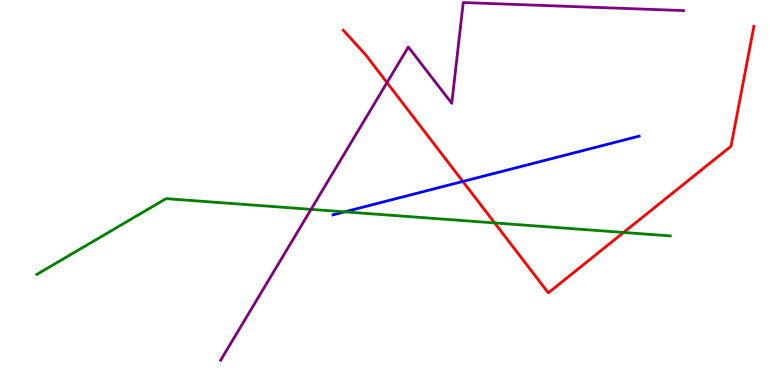[{'lines': ['blue', 'red'], 'intersections': [{'x': 5.97, 'y': 5.29}]}, {'lines': ['green', 'red'], 'intersections': [{'x': 6.38, 'y': 4.21}, {'x': 8.05, 'y': 3.96}]}, {'lines': ['purple', 'red'], 'intersections': [{'x': 4.99, 'y': 7.85}]}, {'lines': ['blue', 'green'], 'intersections': [{'x': 4.45, 'y': 4.5}]}, {'lines': ['blue', 'purple'], 'intersections': []}, {'lines': ['green', 'purple'], 'intersections': [{'x': 4.01, 'y': 4.56}]}]